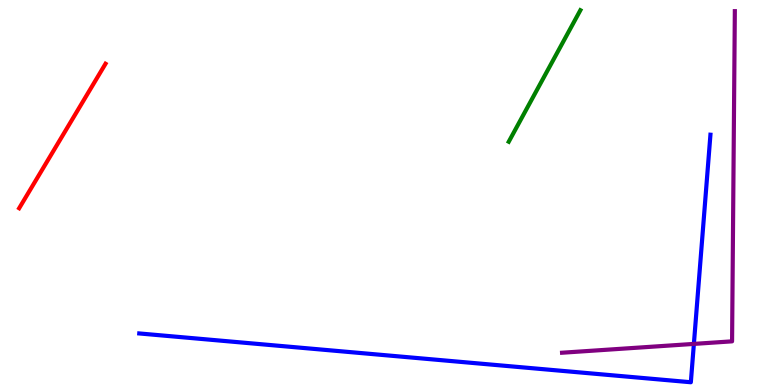[{'lines': ['blue', 'red'], 'intersections': []}, {'lines': ['green', 'red'], 'intersections': []}, {'lines': ['purple', 'red'], 'intersections': []}, {'lines': ['blue', 'green'], 'intersections': []}, {'lines': ['blue', 'purple'], 'intersections': [{'x': 8.95, 'y': 1.07}]}, {'lines': ['green', 'purple'], 'intersections': []}]